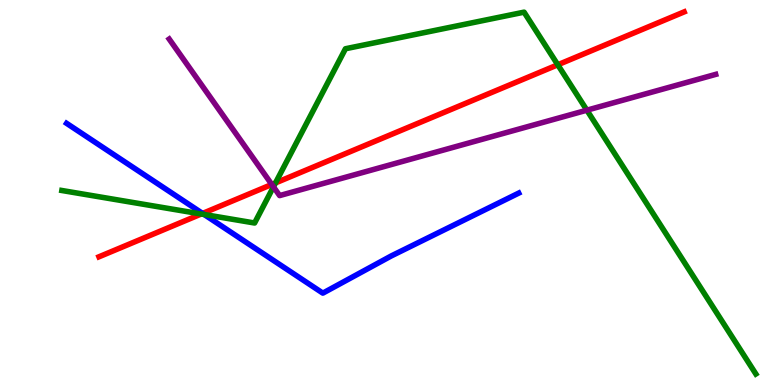[{'lines': ['blue', 'red'], 'intersections': [{'x': 2.61, 'y': 4.46}]}, {'lines': ['green', 'red'], 'intersections': [{'x': 2.6, 'y': 4.44}, {'x': 3.55, 'y': 5.25}, {'x': 7.2, 'y': 8.32}]}, {'lines': ['purple', 'red'], 'intersections': [{'x': 3.51, 'y': 5.21}]}, {'lines': ['blue', 'green'], 'intersections': [{'x': 2.63, 'y': 4.43}]}, {'lines': ['blue', 'purple'], 'intersections': []}, {'lines': ['green', 'purple'], 'intersections': [{'x': 3.53, 'y': 5.15}, {'x': 7.57, 'y': 7.14}]}]